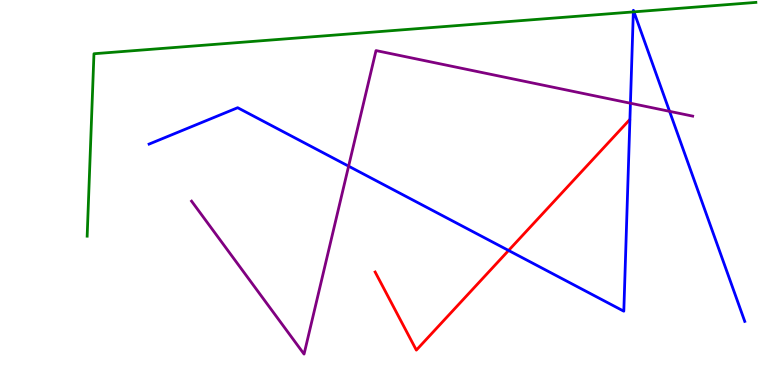[{'lines': ['blue', 'red'], 'intersections': [{'x': 6.56, 'y': 3.49}]}, {'lines': ['green', 'red'], 'intersections': []}, {'lines': ['purple', 'red'], 'intersections': []}, {'lines': ['blue', 'green'], 'intersections': [{'x': 8.17, 'y': 9.69}, {'x': 8.18, 'y': 9.69}]}, {'lines': ['blue', 'purple'], 'intersections': [{'x': 4.5, 'y': 5.68}, {'x': 8.13, 'y': 7.32}, {'x': 8.64, 'y': 7.11}]}, {'lines': ['green', 'purple'], 'intersections': []}]